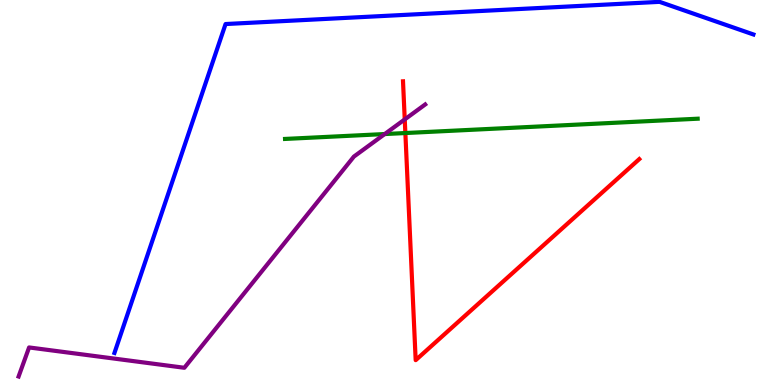[{'lines': ['blue', 'red'], 'intersections': []}, {'lines': ['green', 'red'], 'intersections': [{'x': 5.23, 'y': 6.54}]}, {'lines': ['purple', 'red'], 'intersections': [{'x': 5.22, 'y': 6.9}]}, {'lines': ['blue', 'green'], 'intersections': []}, {'lines': ['blue', 'purple'], 'intersections': []}, {'lines': ['green', 'purple'], 'intersections': [{'x': 4.96, 'y': 6.52}]}]